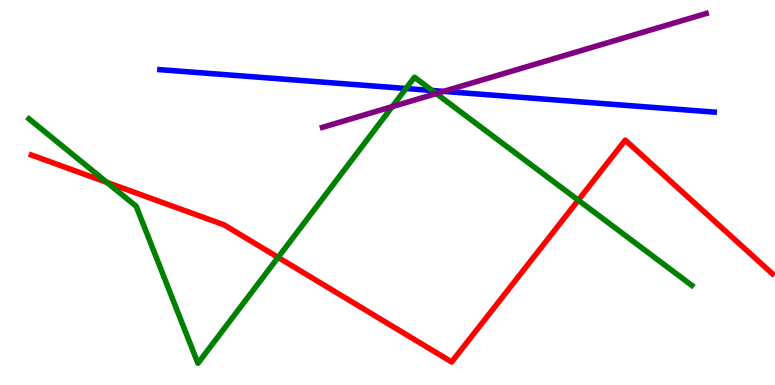[{'lines': ['blue', 'red'], 'intersections': []}, {'lines': ['green', 'red'], 'intersections': [{'x': 1.38, 'y': 5.26}, {'x': 3.59, 'y': 3.31}, {'x': 7.46, 'y': 4.8}]}, {'lines': ['purple', 'red'], 'intersections': []}, {'lines': ['blue', 'green'], 'intersections': [{'x': 5.24, 'y': 7.7}, {'x': 5.58, 'y': 7.65}]}, {'lines': ['blue', 'purple'], 'intersections': [{'x': 5.72, 'y': 7.63}]}, {'lines': ['green', 'purple'], 'intersections': [{'x': 5.06, 'y': 7.23}, {'x': 5.63, 'y': 7.57}]}]